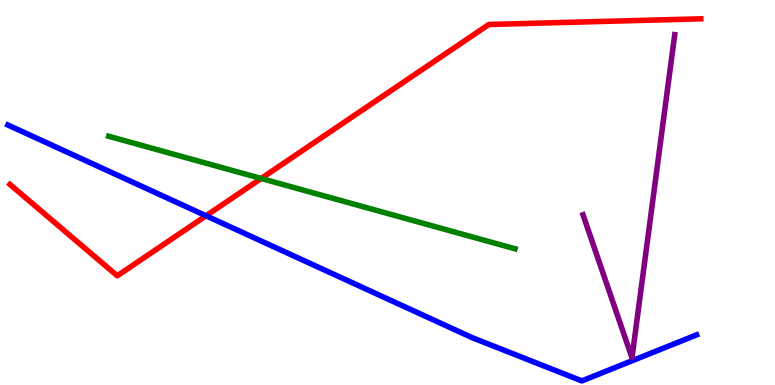[{'lines': ['blue', 'red'], 'intersections': [{'x': 2.66, 'y': 4.4}]}, {'lines': ['green', 'red'], 'intersections': [{'x': 3.37, 'y': 5.36}]}, {'lines': ['purple', 'red'], 'intersections': []}, {'lines': ['blue', 'green'], 'intersections': []}, {'lines': ['blue', 'purple'], 'intersections': []}, {'lines': ['green', 'purple'], 'intersections': []}]